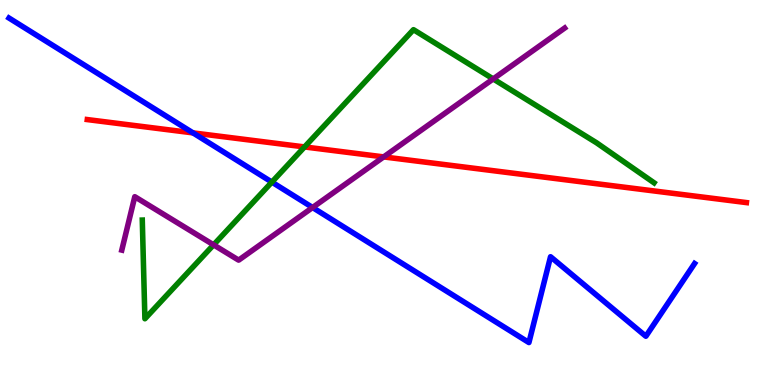[{'lines': ['blue', 'red'], 'intersections': [{'x': 2.49, 'y': 6.55}]}, {'lines': ['green', 'red'], 'intersections': [{'x': 3.93, 'y': 6.18}]}, {'lines': ['purple', 'red'], 'intersections': [{'x': 4.95, 'y': 5.92}]}, {'lines': ['blue', 'green'], 'intersections': [{'x': 3.51, 'y': 5.27}]}, {'lines': ['blue', 'purple'], 'intersections': [{'x': 4.03, 'y': 4.61}]}, {'lines': ['green', 'purple'], 'intersections': [{'x': 2.76, 'y': 3.64}, {'x': 6.36, 'y': 7.95}]}]